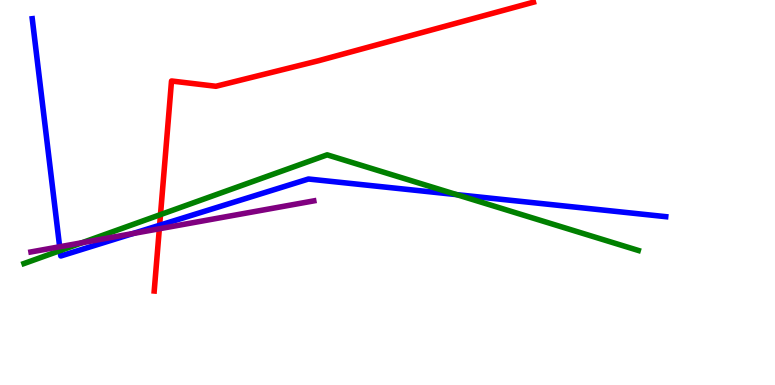[{'lines': ['blue', 'red'], 'intersections': [{'x': 2.06, 'y': 4.15}]}, {'lines': ['green', 'red'], 'intersections': [{'x': 2.07, 'y': 4.43}]}, {'lines': ['purple', 'red'], 'intersections': [{'x': 2.06, 'y': 4.06}]}, {'lines': ['blue', 'green'], 'intersections': [{'x': 0.776, 'y': 3.49}, {'x': 5.89, 'y': 4.94}]}, {'lines': ['blue', 'purple'], 'intersections': [{'x': 0.77, 'y': 3.59}, {'x': 1.72, 'y': 3.93}]}, {'lines': ['green', 'purple'], 'intersections': [{'x': 1.06, 'y': 3.7}]}]